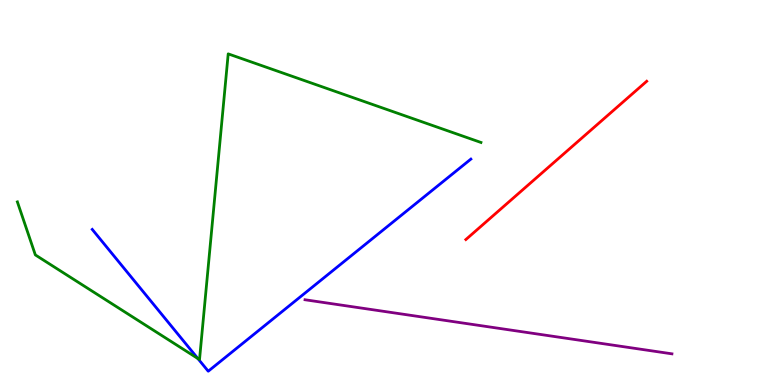[{'lines': ['blue', 'red'], 'intersections': []}, {'lines': ['green', 'red'], 'intersections': []}, {'lines': ['purple', 'red'], 'intersections': []}, {'lines': ['blue', 'green'], 'intersections': [{'x': 2.55, 'y': 0.688}]}, {'lines': ['blue', 'purple'], 'intersections': []}, {'lines': ['green', 'purple'], 'intersections': []}]